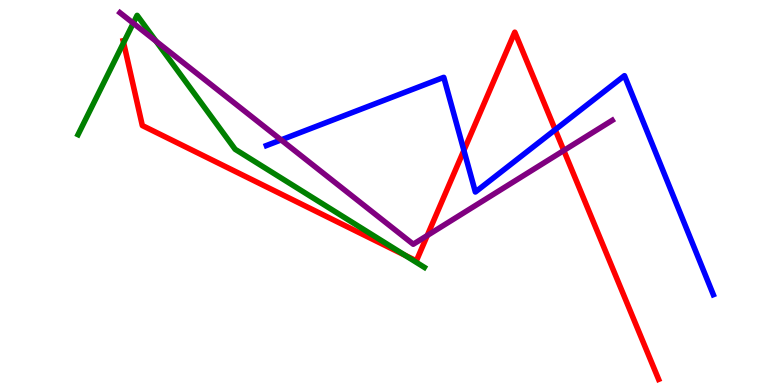[{'lines': ['blue', 'red'], 'intersections': [{'x': 5.99, 'y': 6.09}, {'x': 7.16, 'y': 6.63}]}, {'lines': ['green', 'red'], 'intersections': [{'x': 1.59, 'y': 8.89}, {'x': 5.22, 'y': 3.37}]}, {'lines': ['purple', 'red'], 'intersections': [{'x': 5.51, 'y': 3.88}, {'x': 7.27, 'y': 6.09}]}, {'lines': ['blue', 'green'], 'intersections': []}, {'lines': ['blue', 'purple'], 'intersections': [{'x': 3.63, 'y': 6.37}]}, {'lines': ['green', 'purple'], 'intersections': [{'x': 1.72, 'y': 9.4}, {'x': 2.01, 'y': 8.93}]}]